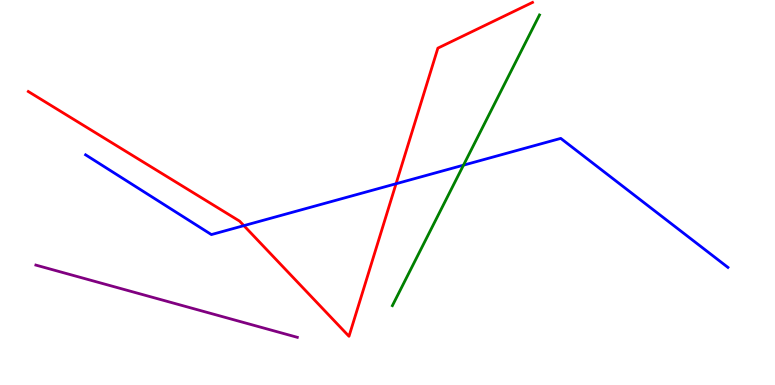[{'lines': ['blue', 'red'], 'intersections': [{'x': 3.15, 'y': 4.14}, {'x': 5.11, 'y': 5.23}]}, {'lines': ['green', 'red'], 'intersections': []}, {'lines': ['purple', 'red'], 'intersections': []}, {'lines': ['blue', 'green'], 'intersections': [{'x': 5.98, 'y': 5.71}]}, {'lines': ['blue', 'purple'], 'intersections': []}, {'lines': ['green', 'purple'], 'intersections': []}]